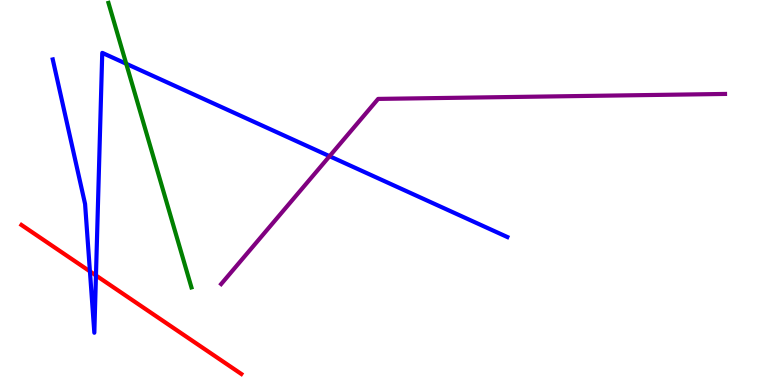[{'lines': ['blue', 'red'], 'intersections': [{'x': 1.16, 'y': 2.95}, {'x': 1.24, 'y': 2.85}]}, {'lines': ['green', 'red'], 'intersections': []}, {'lines': ['purple', 'red'], 'intersections': []}, {'lines': ['blue', 'green'], 'intersections': [{'x': 1.63, 'y': 8.34}]}, {'lines': ['blue', 'purple'], 'intersections': [{'x': 4.25, 'y': 5.94}]}, {'lines': ['green', 'purple'], 'intersections': []}]